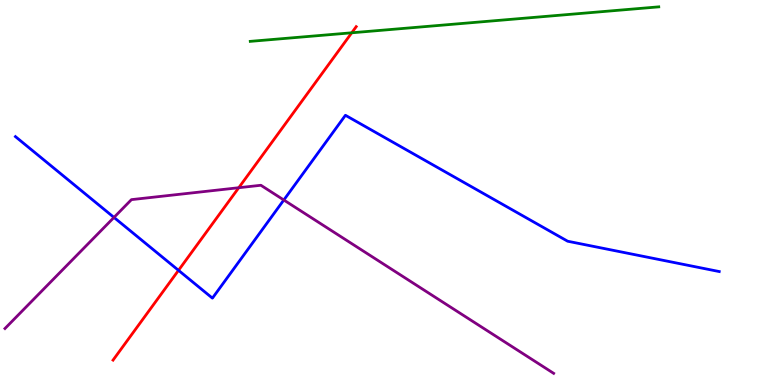[{'lines': ['blue', 'red'], 'intersections': [{'x': 2.3, 'y': 2.98}]}, {'lines': ['green', 'red'], 'intersections': [{'x': 4.54, 'y': 9.15}]}, {'lines': ['purple', 'red'], 'intersections': [{'x': 3.08, 'y': 5.12}]}, {'lines': ['blue', 'green'], 'intersections': []}, {'lines': ['blue', 'purple'], 'intersections': [{'x': 1.47, 'y': 4.35}, {'x': 3.66, 'y': 4.81}]}, {'lines': ['green', 'purple'], 'intersections': []}]